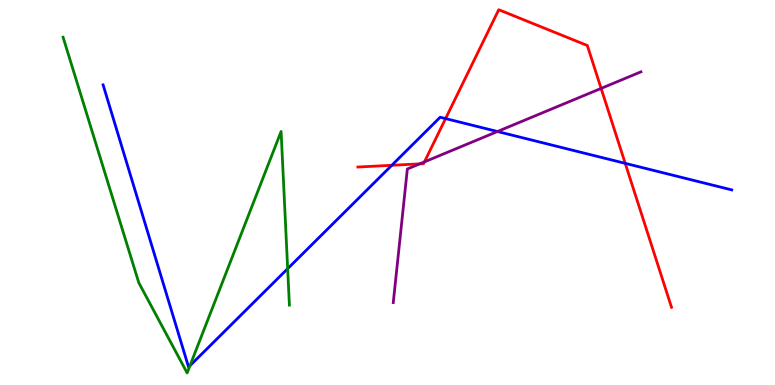[{'lines': ['blue', 'red'], 'intersections': [{'x': 5.06, 'y': 5.71}, {'x': 5.75, 'y': 6.92}, {'x': 8.07, 'y': 5.76}]}, {'lines': ['green', 'red'], 'intersections': []}, {'lines': ['purple', 'red'], 'intersections': [{'x': 5.42, 'y': 5.74}, {'x': 5.48, 'y': 5.8}, {'x': 7.76, 'y': 7.7}]}, {'lines': ['blue', 'green'], 'intersections': [{'x': 2.45, 'y': 0.501}, {'x': 3.71, 'y': 3.02}]}, {'lines': ['blue', 'purple'], 'intersections': [{'x': 6.42, 'y': 6.58}]}, {'lines': ['green', 'purple'], 'intersections': []}]